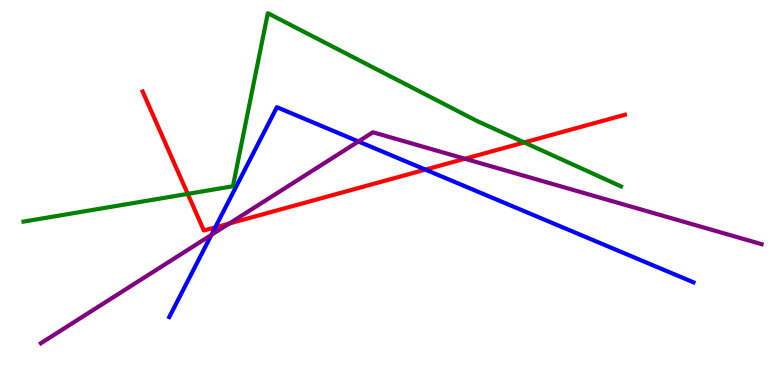[{'lines': ['blue', 'red'], 'intersections': [{'x': 2.78, 'y': 4.09}, {'x': 5.49, 'y': 5.59}]}, {'lines': ['green', 'red'], 'intersections': [{'x': 2.42, 'y': 4.96}, {'x': 6.76, 'y': 6.3}]}, {'lines': ['purple', 'red'], 'intersections': [{'x': 2.96, 'y': 4.19}, {'x': 6.0, 'y': 5.88}]}, {'lines': ['blue', 'green'], 'intersections': []}, {'lines': ['blue', 'purple'], 'intersections': [{'x': 2.73, 'y': 3.9}, {'x': 4.62, 'y': 6.33}]}, {'lines': ['green', 'purple'], 'intersections': []}]